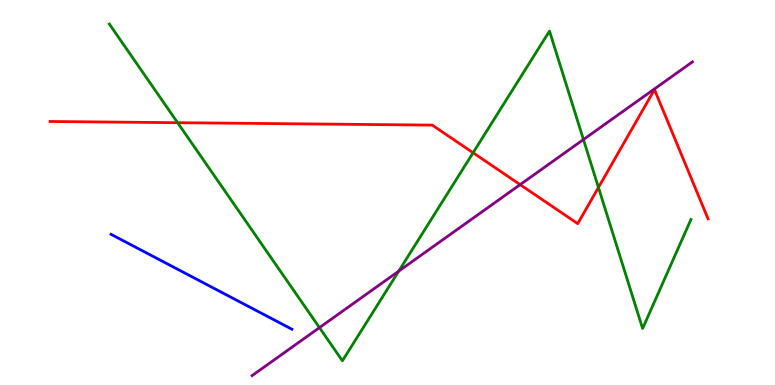[{'lines': ['blue', 'red'], 'intersections': []}, {'lines': ['green', 'red'], 'intersections': [{'x': 2.29, 'y': 6.81}, {'x': 6.1, 'y': 6.03}, {'x': 7.72, 'y': 5.13}]}, {'lines': ['purple', 'red'], 'intersections': [{'x': 6.71, 'y': 5.2}]}, {'lines': ['blue', 'green'], 'intersections': []}, {'lines': ['blue', 'purple'], 'intersections': []}, {'lines': ['green', 'purple'], 'intersections': [{'x': 4.12, 'y': 1.49}, {'x': 5.14, 'y': 2.96}, {'x': 7.53, 'y': 6.38}]}]